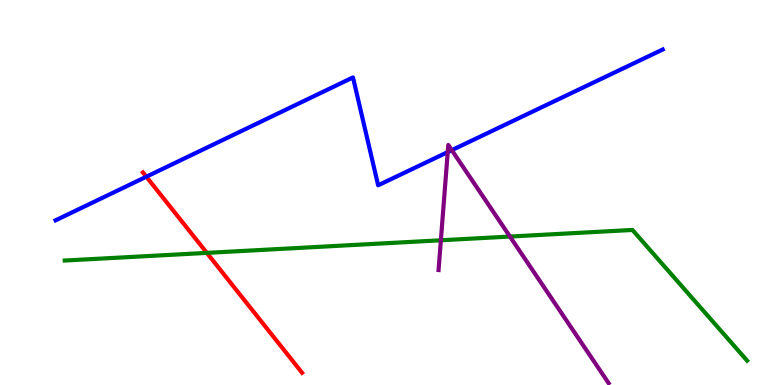[{'lines': ['blue', 'red'], 'intersections': [{'x': 1.89, 'y': 5.41}]}, {'lines': ['green', 'red'], 'intersections': [{'x': 2.67, 'y': 3.43}]}, {'lines': ['purple', 'red'], 'intersections': []}, {'lines': ['blue', 'green'], 'intersections': []}, {'lines': ['blue', 'purple'], 'intersections': [{'x': 5.78, 'y': 6.05}, {'x': 5.83, 'y': 6.1}]}, {'lines': ['green', 'purple'], 'intersections': [{'x': 5.69, 'y': 3.76}, {'x': 6.58, 'y': 3.86}]}]